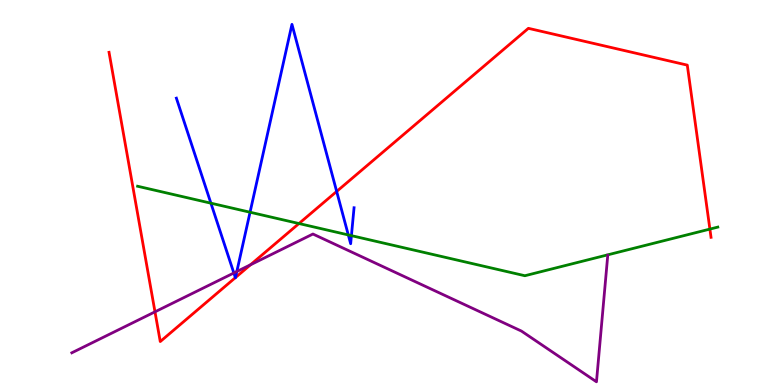[{'lines': ['blue', 'red'], 'intersections': [{'x': 3.04, 'y': 2.79}, {'x': 3.04, 'y': 2.79}, {'x': 4.34, 'y': 5.03}]}, {'lines': ['green', 'red'], 'intersections': [{'x': 3.86, 'y': 4.19}, {'x': 9.16, 'y': 4.05}]}, {'lines': ['purple', 'red'], 'intersections': [{'x': 2.0, 'y': 1.9}, {'x': 3.23, 'y': 3.12}]}, {'lines': ['blue', 'green'], 'intersections': [{'x': 2.72, 'y': 4.72}, {'x': 3.23, 'y': 4.49}, {'x': 4.49, 'y': 3.9}, {'x': 4.53, 'y': 3.88}]}, {'lines': ['blue', 'purple'], 'intersections': [{'x': 3.02, 'y': 2.91}, {'x': 3.06, 'y': 2.95}]}, {'lines': ['green', 'purple'], 'intersections': []}]